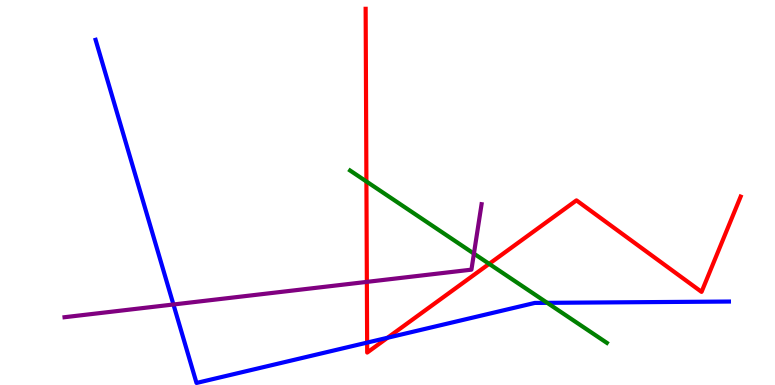[{'lines': ['blue', 'red'], 'intersections': [{'x': 4.74, 'y': 1.1}, {'x': 5.0, 'y': 1.23}]}, {'lines': ['green', 'red'], 'intersections': [{'x': 4.73, 'y': 5.29}, {'x': 6.31, 'y': 3.15}]}, {'lines': ['purple', 'red'], 'intersections': [{'x': 4.73, 'y': 2.68}]}, {'lines': ['blue', 'green'], 'intersections': [{'x': 7.06, 'y': 2.13}]}, {'lines': ['blue', 'purple'], 'intersections': [{'x': 2.24, 'y': 2.09}]}, {'lines': ['green', 'purple'], 'intersections': [{'x': 6.12, 'y': 3.41}]}]